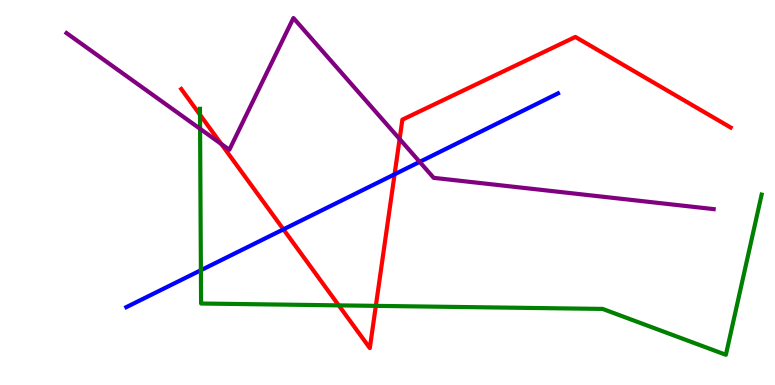[{'lines': ['blue', 'red'], 'intersections': [{'x': 3.66, 'y': 4.04}, {'x': 5.09, 'y': 5.47}]}, {'lines': ['green', 'red'], 'intersections': [{'x': 2.58, 'y': 7.02}, {'x': 4.37, 'y': 2.07}, {'x': 4.85, 'y': 2.06}]}, {'lines': ['purple', 'red'], 'intersections': [{'x': 2.86, 'y': 6.26}, {'x': 5.16, 'y': 6.39}]}, {'lines': ['blue', 'green'], 'intersections': [{'x': 2.59, 'y': 2.98}]}, {'lines': ['blue', 'purple'], 'intersections': [{'x': 5.42, 'y': 5.8}]}, {'lines': ['green', 'purple'], 'intersections': [{'x': 2.58, 'y': 6.65}]}]